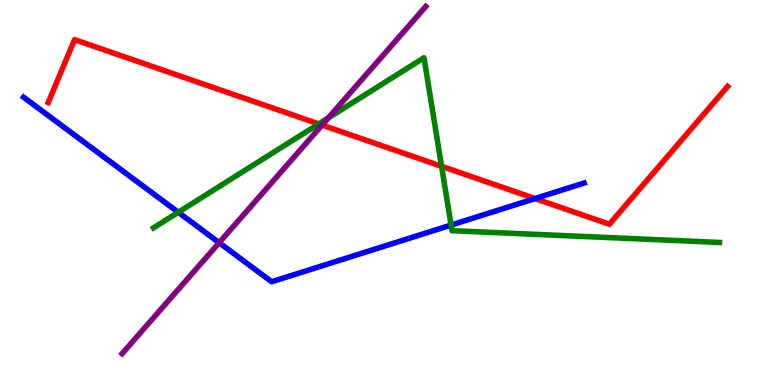[{'lines': ['blue', 'red'], 'intersections': [{'x': 6.9, 'y': 4.84}]}, {'lines': ['green', 'red'], 'intersections': [{'x': 4.11, 'y': 6.78}, {'x': 5.7, 'y': 5.68}]}, {'lines': ['purple', 'red'], 'intersections': [{'x': 4.16, 'y': 6.75}]}, {'lines': ['blue', 'green'], 'intersections': [{'x': 2.3, 'y': 4.49}, {'x': 5.82, 'y': 4.15}]}, {'lines': ['blue', 'purple'], 'intersections': [{'x': 2.83, 'y': 3.7}]}, {'lines': ['green', 'purple'], 'intersections': [{'x': 4.24, 'y': 6.94}]}]